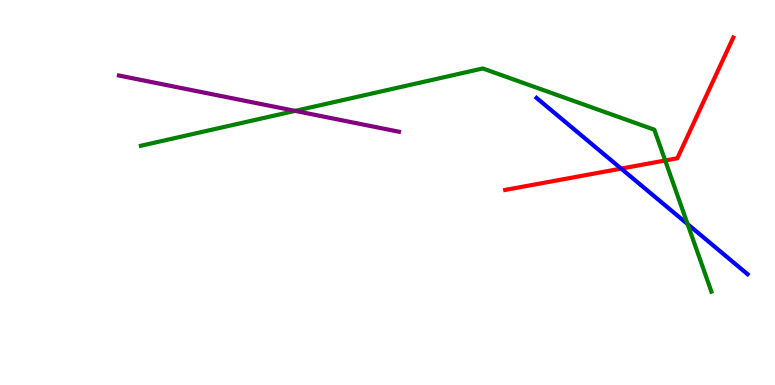[{'lines': ['blue', 'red'], 'intersections': [{'x': 8.01, 'y': 5.62}]}, {'lines': ['green', 'red'], 'intersections': [{'x': 8.58, 'y': 5.83}]}, {'lines': ['purple', 'red'], 'intersections': []}, {'lines': ['blue', 'green'], 'intersections': [{'x': 8.87, 'y': 4.18}]}, {'lines': ['blue', 'purple'], 'intersections': []}, {'lines': ['green', 'purple'], 'intersections': [{'x': 3.81, 'y': 7.12}]}]